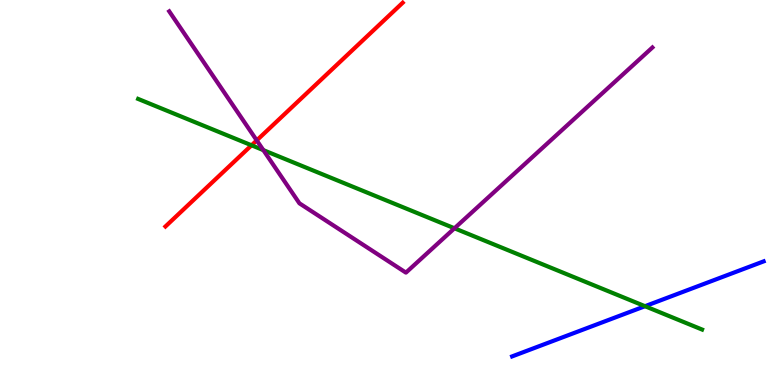[{'lines': ['blue', 'red'], 'intersections': []}, {'lines': ['green', 'red'], 'intersections': [{'x': 3.25, 'y': 6.23}]}, {'lines': ['purple', 'red'], 'intersections': [{'x': 3.31, 'y': 6.35}]}, {'lines': ['blue', 'green'], 'intersections': [{'x': 8.32, 'y': 2.05}]}, {'lines': ['blue', 'purple'], 'intersections': []}, {'lines': ['green', 'purple'], 'intersections': [{'x': 3.4, 'y': 6.1}, {'x': 5.86, 'y': 4.07}]}]